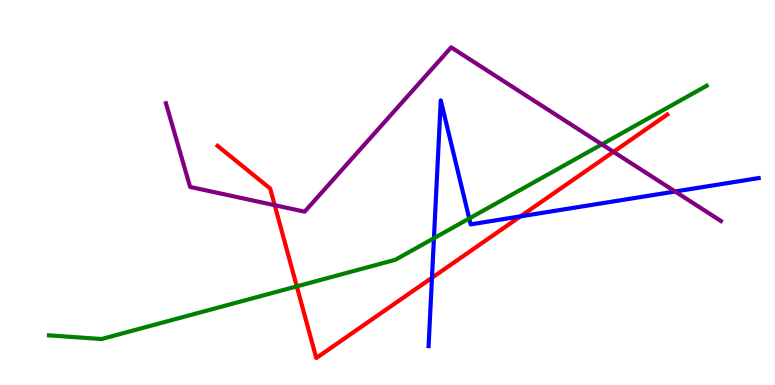[{'lines': ['blue', 'red'], 'intersections': [{'x': 5.57, 'y': 2.79}, {'x': 6.72, 'y': 4.38}]}, {'lines': ['green', 'red'], 'intersections': [{'x': 3.83, 'y': 2.56}]}, {'lines': ['purple', 'red'], 'intersections': [{'x': 3.54, 'y': 4.67}, {'x': 7.92, 'y': 6.06}]}, {'lines': ['blue', 'green'], 'intersections': [{'x': 5.6, 'y': 3.81}, {'x': 6.05, 'y': 4.33}]}, {'lines': ['blue', 'purple'], 'intersections': [{'x': 8.71, 'y': 5.03}]}, {'lines': ['green', 'purple'], 'intersections': [{'x': 7.77, 'y': 6.25}]}]